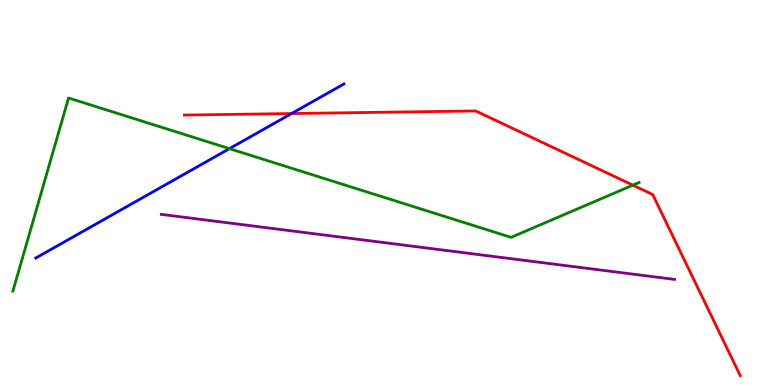[{'lines': ['blue', 'red'], 'intersections': [{'x': 3.76, 'y': 7.05}]}, {'lines': ['green', 'red'], 'intersections': [{'x': 8.17, 'y': 5.19}]}, {'lines': ['purple', 'red'], 'intersections': []}, {'lines': ['blue', 'green'], 'intersections': [{'x': 2.96, 'y': 6.14}]}, {'lines': ['blue', 'purple'], 'intersections': []}, {'lines': ['green', 'purple'], 'intersections': []}]